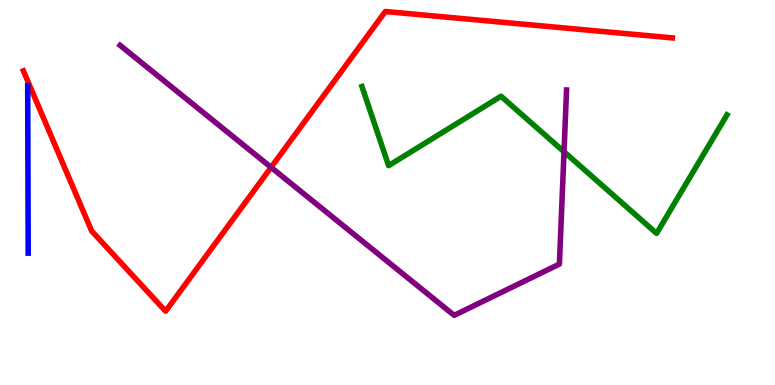[{'lines': ['blue', 'red'], 'intersections': []}, {'lines': ['green', 'red'], 'intersections': []}, {'lines': ['purple', 'red'], 'intersections': [{'x': 3.5, 'y': 5.65}]}, {'lines': ['blue', 'green'], 'intersections': []}, {'lines': ['blue', 'purple'], 'intersections': []}, {'lines': ['green', 'purple'], 'intersections': [{'x': 7.28, 'y': 6.06}]}]